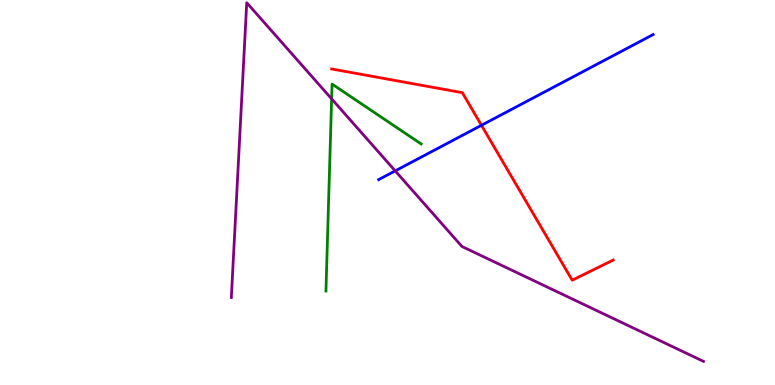[{'lines': ['blue', 'red'], 'intersections': [{'x': 6.21, 'y': 6.75}]}, {'lines': ['green', 'red'], 'intersections': []}, {'lines': ['purple', 'red'], 'intersections': []}, {'lines': ['blue', 'green'], 'intersections': []}, {'lines': ['blue', 'purple'], 'intersections': [{'x': 5.1, 'y': 5.56}]}, {'lines': ['green', 'purple'], 'intersections': [{'x': 4.28, 'y': 7.43}]}]